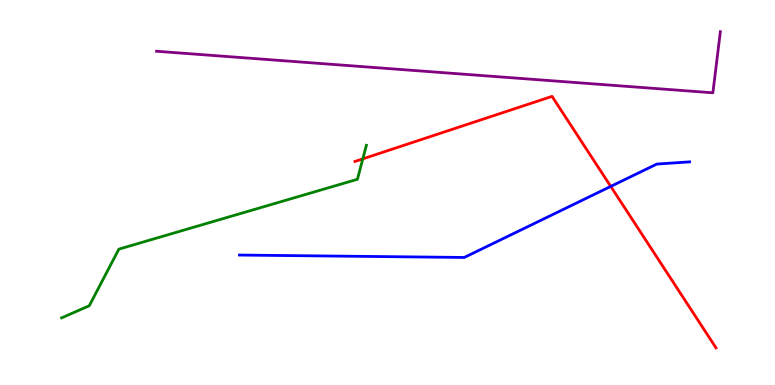[{'lines': ['blue', 'red'], 'intersections': [{'x': 7.88, 'y': 5.16}]}, {'lines': ['green', 'red'], 'intersections': [{'x': 4.68, 'y': 5.87}]}, {'lines': ['purple', 'red'], 'intersections': []}, {'lines': ['blue', 'green'], 'intersections': []}, {'lines': ['blue', 'purple'], 'intersections': []}, {'lines': ['green', 'purple'], 'intersections': []}]